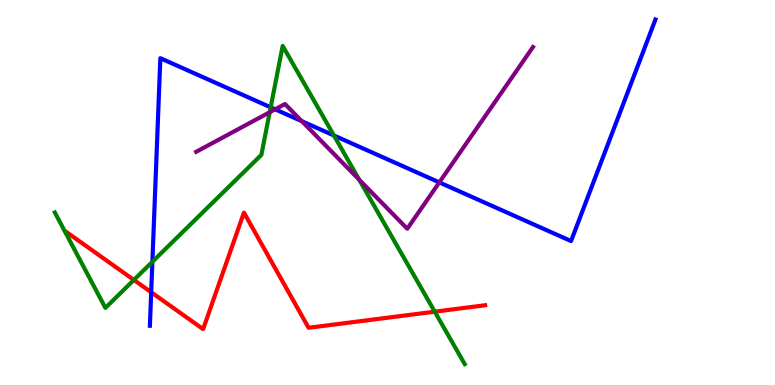[{'lines': ['blue', 'red'], 'intersections': [{'x': 1.95, 'y': 2.41}]}, {'lines': ['green', 'red'], 'intersections': [{'x': 1.73, 'y': 2.73}, {'x': 5.61, 'y': 1.9}]}, {'lines': ['purple', 'red'], 'intersections': []}, {'lines': ['blue', 'green'], 'intersections': [{'x': 1.97, 'y': 3.2}, {'x': 3.49, 'y': 7.21}, {'x': 4.31, 'y': 6.48}]}, {'lines': ['blue', 'purple'], 'intersections': [{'x': 3.55, 'y': 7.16}, {'x': 3.89, 'y': 6.85}, {'x': 5.67, 'y': 5.26}]}, {'lines': ['green', 'purple'], 'intersections': [{'x': 3.48, 'y': 7.08}, {'x': 4.64, 'y': 5.33}]}]